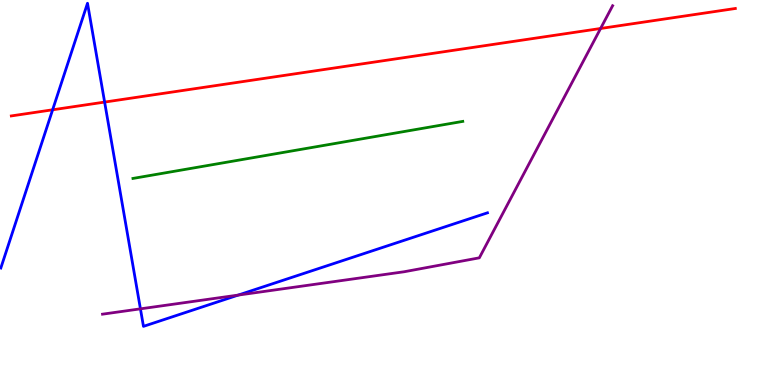[{'lines': ['blue', 'red'], 'intersections': [{'x': 0.679, 'y': 7.15}, {'x': 1.35, 'y': 7.35}]}, {'lines': ['green', 'red'], 'intersections': []}, {'lines': ['purple', 'red'], 'intersections': [{'x': 7.75, 'y': 9.26}]}, {'lines': ['blue', 'green'], 'intersections': []}, {'lines': ['blue', 'purple'], 'intersections': [{'x': 1.81, 'y': 1.98}, {'x': 3.07, 'y': 2.34}]}, {'lines': ['green', 'purple'], 'intersections': []}]